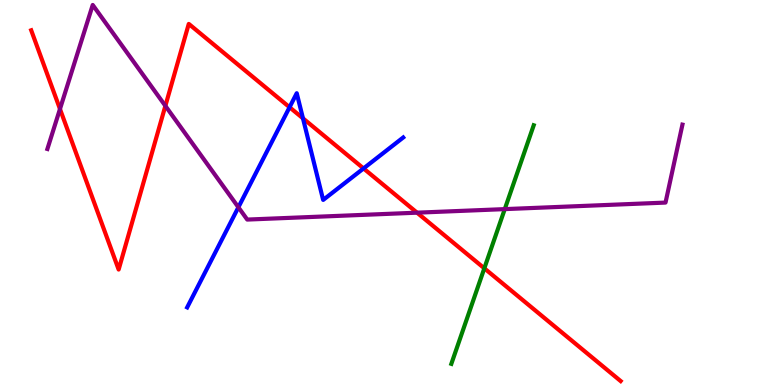[{'lines': ['blue', 'red'], 'intersections': [{'x': 3.74, 'y': 7.21}, {'x': 3.91, 'y': 6.93}, {'x': 4.69, 'y': 5.63}]}, {'lines': ['green', 'red'], 'intersections': [{'x': 6.25, 'y': 3.03}]}, {'lines': ['purple', 'red'], 'intersections': [{'x': 0.774, 'y': 7.17}, {'x': 2.13, 'y': 7.25}, {'x': 5.38, 'y': 4.48}]}, {'lines': ['blue', 'green'], 'intersections': []}, {'lines': ['blue', 'purple'], 'intersections': [{'x': 3.08, 'y': 4.62}]}, {'lines': ['green', 'purple'], 'intersections': [{'x': 6.51, 'y': 4.57}]}]